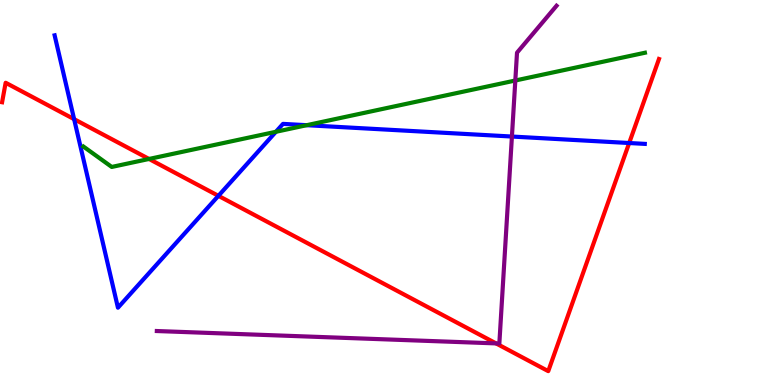[{'lines': ['blue', 'red'], 'intersections': [{'x': 0.956, 'y': 6.91}, {'x': 2.82, 'y': 4.91}, {'x': 8.12, 'y': 6.29}]}, {'lines': ['green', 'red'], 'intersections': [{'x': 1.92, 'y': 5.87}]}, {'lines': ['purple', 'red'], 'intersections': [{'x': 6.4, 'y': 1.08}]}, {'lines': ['blue', 'green'], 'intersections': [{'x': 3.56, 'y': 6.58}, {'x': 3.96, 'y': 6.75}]}, {'lines': ['blue', 'purple'], 'intersections': [{'x': 6.61, 'y': 6.45}]}, {'lines': ['green', 'purple'], 'intersections': [{'x': 6.65, 'y': 7.91}]}]